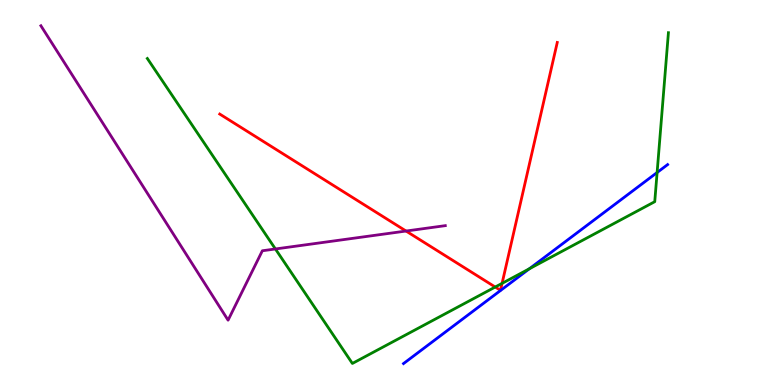[{'lines': ['blue', 'red'], 'intersections': []}, {'lines': ['green', 'red'], 'intersections': [{'x': 6.39, 'y': 2.54}, {'x': 6.48, 'y': 2.64}]}, {'lines': ['purple', 'red'], 'intersections': [{'x': 5.24, 'y': 4.0}]}, {'lines': ['blue', 'green'], 'intersections': [{'x': 6.83, 'y': 3.02}, {'x': 8.48, 'y': 5.52}]}, {'lines': ['blue', 'purple'], 'intersections': []}, {'lines': ['green', 'purple'], 'intersections': [{'x': 3.55, 'y': 3.53}]}]